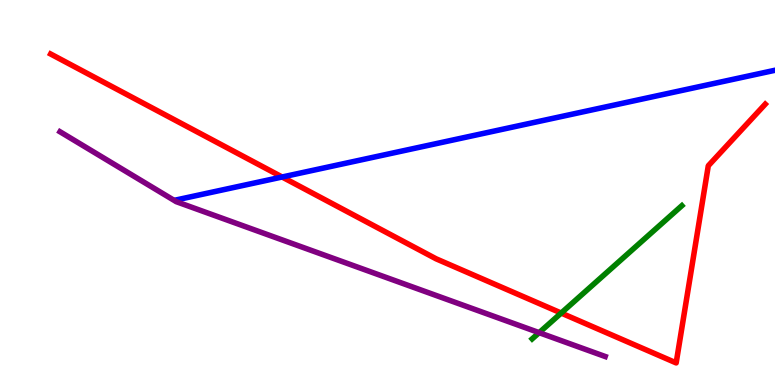[{'lines': ['blue', 'red'], 'intersections': [{'x': 3.64, 'y': 5.4}]}, {'lines': ['green', 'red'], 'intersections': [{'x': 7.24, 'y': 1.87}]}, {'lines': ['purple', 'red'], 'intersections': []}, {'lines': ['blue', 'green'], 'intersections': []}, {'lines': ['blue', 'purple'], 'intersections': []}, {'lines': ['green', 'purple'], 'intersections': [{'x': 6.96, 'y': 1.36}]}]